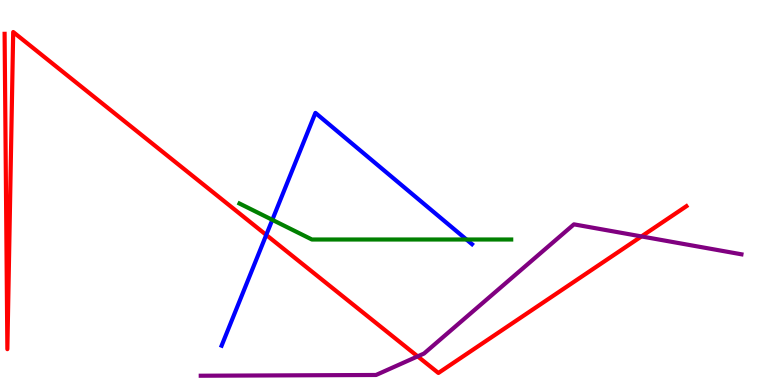[{'lines': ['blue', 'red'], 'intersections': [{'x': 3.44, 'y': 3.9}]}, {'lines': ['green', 'red'], 'intersections': []}, {'lines': ['purple', 'red'], 'intersections': [{'x': 5.39, 'y': 0.744}, {'x': 8.28, 'y': 3.86}]}, {'lines': ['blue', 'green'], 'intersections': [{'x': 3.51, 'y': 4.29}, {'x': 6.02, 'y': 3.78}]}, {'lines': ['blue', 'purple'], 'intersections': []}, {'lines': ['green', 'purple'], 'intersections': []}]